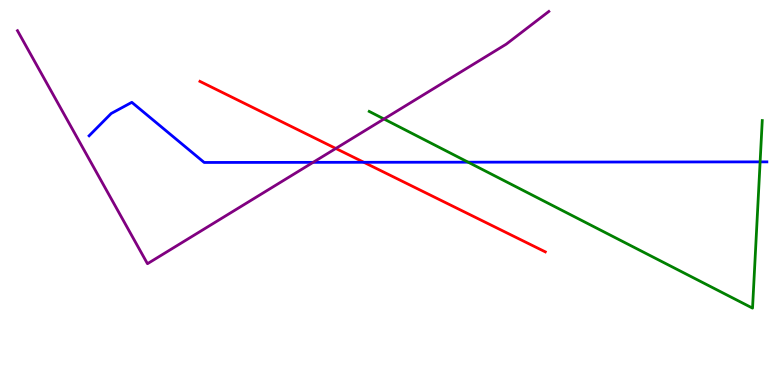[{'lines': ['blue', 'red'], 'intersections': [{'x': 4.69, 'y': 5.78}]}, {'lines': ['green', 'red'], 'intersections': []}, {'lines': ['purple', 'red'], 'intersections': [{'x': 4.33, 'y': 6.14}]}, {'lines': ['blue', 'green'], 'intersections': [{'x': 6.04, 'y': 5.79}, {'x': 9.81, 'y': 5.8}]}, {'lines': ['blue', 'purple'], 'intersections': [{'x': 4.04, 'y': 5.78}]}, {'lines': ['green', 'purple'], 'intersections': [{'x': 4.95, 'y': 6.91}]}]